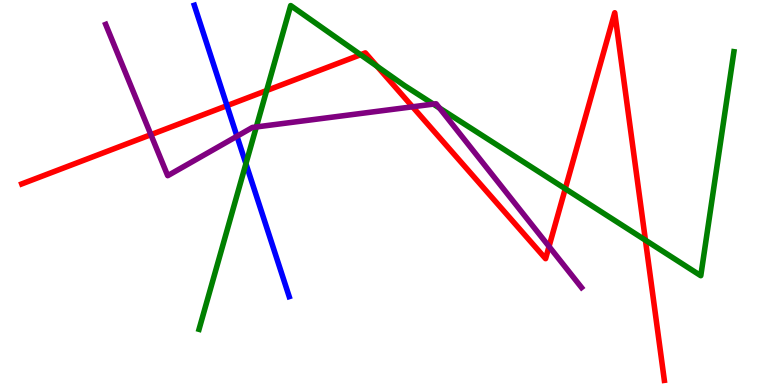[{'lines': ['blue', 'red'], 'intersections': [{'x': 2.93, 'y': 7.26}]}, {'lines': ['green', 'red'], 'intersections': [{'x': 3.44, 'y': 7.65}, {'x': 4.65, 'y': 8.58}, {'x': 4.87, 'y': 8.28}, {'x': 7.29, 'y': 5.1}, {'x': 8.33, 'y': 3.76}]}, {'lines': ['purple', 'red'], 'intersections': [{'x': 1.95, 'y': 6.5}, {'x': 5.32, 'y': 7.23}, {'x': 7.08, 'y': 3.6}]}, {'lines': ['blue', 'green'], 'intersections': [{'x': 3.17, 'y': 5.75}]}, {'lines': ['blue', 'purple'], 'intersections': [{'x': 3.06, 'y': 6.46}]}, {'lines': ['green', 'purple'], 'intersections': [{'x': 3.31, 'y': 6.7}, {'x': 5.59, 'y': 7.3}, {'x': 5.67, 'y': 7.19}]}]